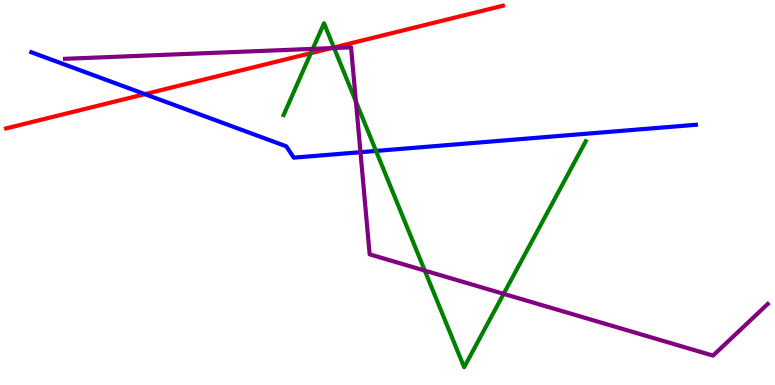[{'lines': ['blue', 'red'], 'intersections': [{'x': 1.87, 'y': 7.55}]}, {'lines': ['green', 'red'], 'intersections': [{'x': 4.01, 'y': 8.62}, {'x': 4.31, 'y': 8.77}]}, {'lines': ['purple', 'red'], 'intersections': [{'x': 4.27, 'y': 8.75}]}, {'lines': ['blue', 'green'], 'intersections': [{'x': 4.85, 'y': 6.08}]}, {'lines': ['blue', 'purple'], 'intersections': [{'x': 4.65, 'y': 6.05}]}, {'lines': ['green', 'purple'], 'intersections': [{'x': 4.04, 'y': 8.73}, {'x': 4.31, 'y': 8.75}, {'x': 4.59, 'y': 7.36}, {'x': 5.48, 'y': 2.97}, {'x': 6.5, 'y': 2.37}]}]